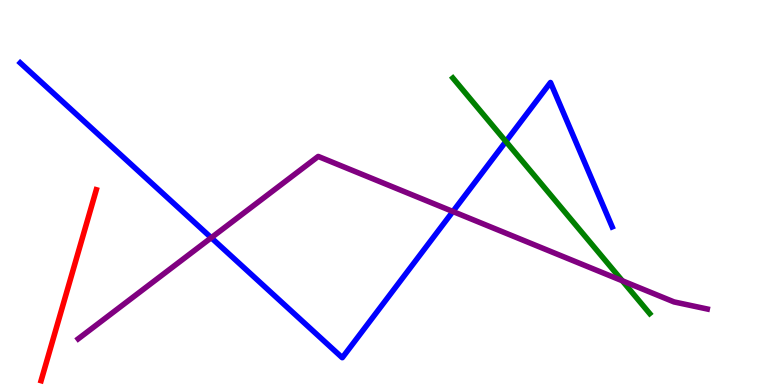[{'lines': ['blue', 'red'], 'intersections': []}, {'lines': ['green', 'red'], 'intersections': []}, {'lines': ['purple', 'red'], 'intersections': []}, {'lines': ['blue', 'green'], 'intersections': [{'x': 6.53, 'y': 6.33}]}, {'lines': ['blue', 'purple'], 'intersections': [{'x': 2.73, 'y': 3.82}, {'x': 5.84, 'y': 4.51}]}, {'lines': ['green', 'purple'], 'intersections': [{'x': 8.03, 'y': 2.71}]}]